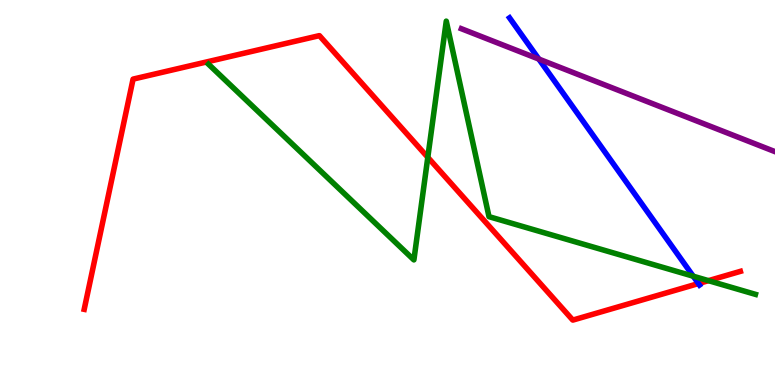[{'lines': ['blue', 'red'], 'intersections': [{'x': 9.01, 'y': 2.63}]}, {'lines': ['green', 'red'], 'intersections': [{'x': 5.52, 'y': 5.91}, {'x': 9.14, 'y': 2.71}]}, {'lines': ['purple', 'red'], 'intersections': []}, {'lines': ['blue', 'green'], 'intersections': [{'x': 8.94, 'y': 2.83}]}, {'lines': ['blue', 'purple'], 'intersections': [{'x': 6.95, 'y': 8.47}]}, {'lines': ['green', 'purple'], 'intersections': []}]